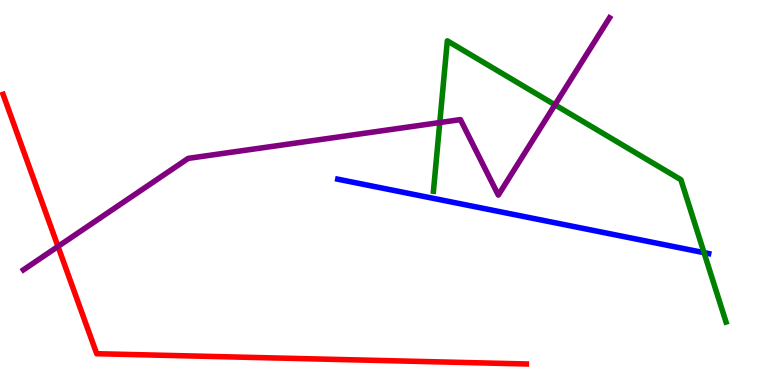[{'lines': ['blue', 'red'], 'intersections': []}, {'lines': ['green', 'red'], 'intersections': []}, {'lines': ['purple', 'red'], 'intersections': [{'x': 0.748, 'y': 3.6}]}, {'lines': ['blue', 'green'], 'intersections': [{'x': 9.08, 'y': 3.44}]}, {'lines': ['blue', 'purple'], 'intersections': []}, {'lines': ['green', 'purple'], 'intersections': [{'x': 5.67, 'y': 6.82}, {'x': 7.16, 'y': 7.28}]}]